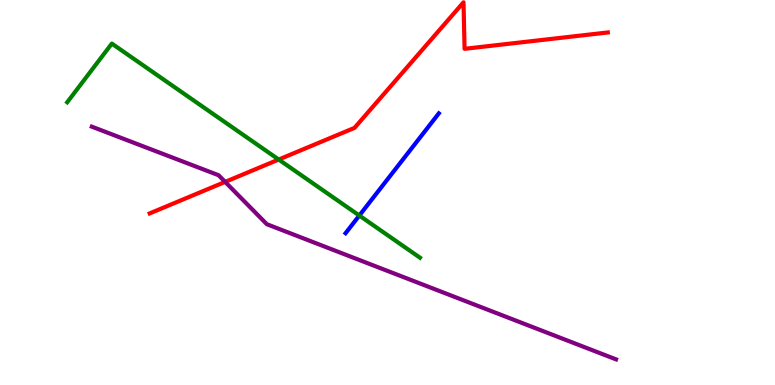[{'lines': ['blue', 'red'], 'intersections': []}, {'lines': ['green', 'red'], 'intersections': [{'x': 3.6, 'y': 5.86}]}, {'lines': ['purple', 'red'], 'intersections': [{'x': 2.91, 'y': 5.28}]}, {'lines': ['blue', 'green'], 'intersections': [{'x': 4.64, 'y': 4.4}]}, {'lines': ['blue', 'purple'], 'intersections': []}, {'lines': ['green', 'purple'], 'intersections': []}]